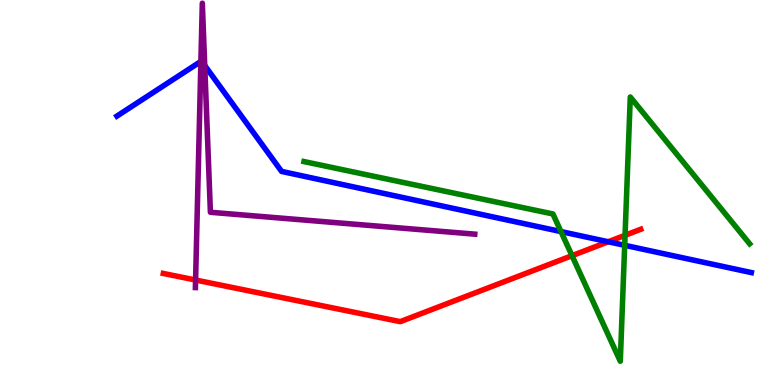[{'lines': ['blue', 'red'], 'intersections': [{'x': 7.85, 'y': 3.72}]}, {'lines': ['green', 'red'], 'intersections': [{'x': 7.38, 'y': 3.36}, {'x': 8.07, 'y': 3.89}]}, {'lines': ['purple', 'red'], 'intersections': [{'x': 2.52, 'y': 2.73}]}, {'lines': ['blue', 'green'], 'intersections': [{'x': 7.24, 'y': 3.98}, {'x': 8.06, 'y': 3.63}]}, {'lines': ['blue', 'purple'], 'intersections': [{'x': 2.59, 'y': 8.4}, {'x': 2.64, 'y': 8.3}]}, {'lines': ['green', 'purple'], 'intersections': []}]